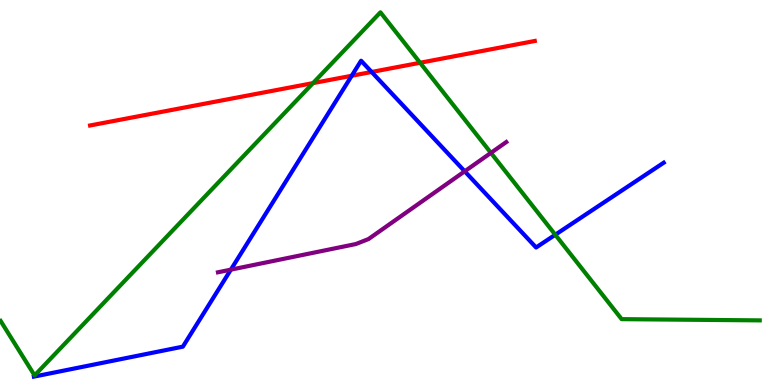[{'lines': ['blue', 'red'], 'intersections': [{'x': 4.54, 'y': 8.03}, {'x': 4.8, 'y': 8.13}]}, {'lines': ['green', 'red'], 'intersections': [{'x': 4.04, 'y': 7.84}, {'x': 5.42, 'y': 8.37}]}, {'lines': ['purple', 'red'], 'intersections': []}, {'lines': ['blue', 'green'], 'intersections': [{'x': 7.16, 'y': 3.9}]}, {'lines': ['blue', 'purple'], 'intersections': [{'x': 2.98, 'y': 3.0}, {'x': 6.0, 'y': 5.55}]}, {'lines': ['green', 'purple'], 'intersections': [{'x': 6.33, 'y': 6.03}]}]